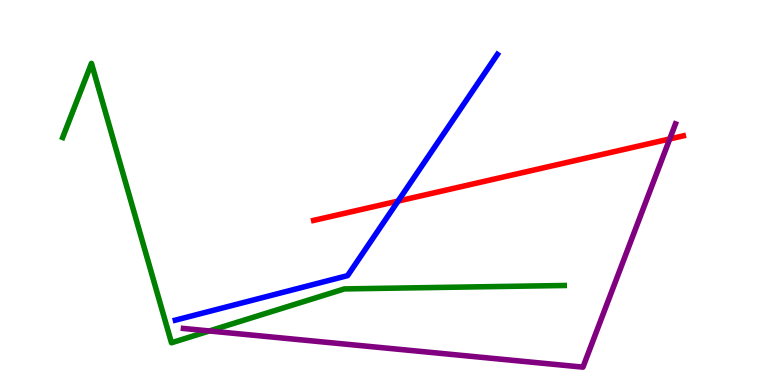[{'lines': ['blue', 'red'], 'intersections': [{'x': 5.14, 'y': 4.78}]}, {'lines': ['green', 'red'], 'intersections': []}, {'lines': ['purple', 'red'], 'intersections': [{'x': 8.64, 'y': 6.39}]}, {'lines': ['blue', 'green'], 'intersections': []}, {'lines': ['blue', 'purple'], 'intersections': []}, {'lines': ['green', 'purple'], 'intersections': [{'x': 2.7, 'y': 1.4}]}]